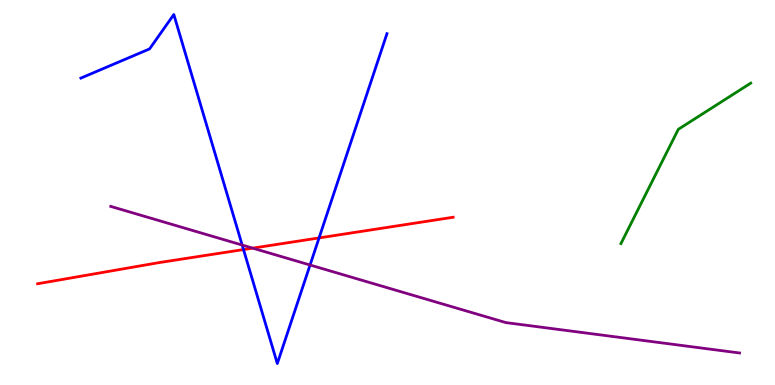[{'lines': ['blue', 'red'], 'intersections': [{'x': 3.14, 'y': 3.52}, {'x': 4.12, 'y': 3.82}]}, {'lines': ['green', 'red'], 'intersections': []}, {'lines': ['purple', 'red'], 'intersections': [{'x': 3.26, 'y': 3.55}]}, {'lines': ['blue', 'green'], 'intersections': []}, {'lines': ['blue', 'purple'], 'intersections': [{'x': 3.12, 'y': 3.64}, {'x': 4.0, 'y': 3.12}]}, {'lines': ['green', 'purple'], 'intersections': []}]